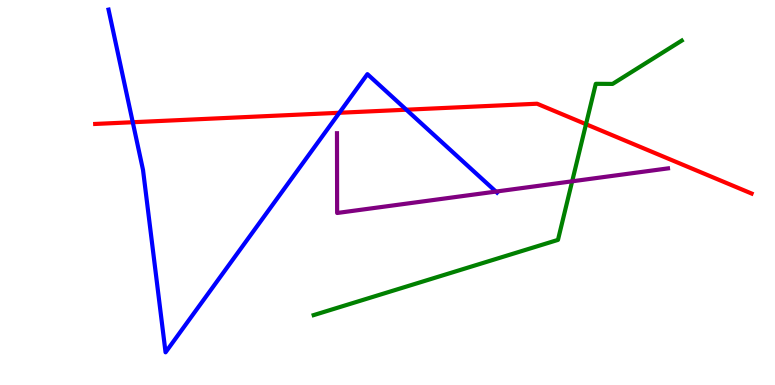[{'lines': ['blue', 'red'], 'intersections': [{'x': 1.71, 'y': 6.83}, {'x': 4.38, 'y': 7.07}, {'x': 5.24, 'y': 7.15}]}, {'lines': ['green', 'red'], 'intersections': [{'x': 7.56, 'y': 6.77}]}, {'lines': ['purple', 'red'], 'intersections': []}, {'lines': ['blue', 'green'], 'intersections': []}, {'lines': ['blue', 'purple'], 'intersections': [{'x': 6.4, 'y': 5.02}]}, {'lines': ['green', 'purple'], 'intersections': [{'x': 7.38, 'y': 5.29}]}]